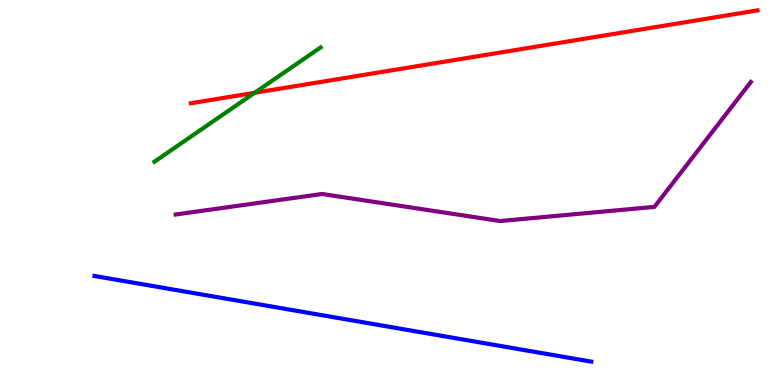[{'lines': ['blue', 'red'], 'intersections': []}, {'lines': ['green', 'red'], 'intersections': [{'x': 3.29, 'y': 7.59}]}, {'lines': ['purple', 'red'], 'intersections': []}, {'lines': ['blue', 'green'], 'intersections': []}, {'lines': ['blue', 'purple'], 'intersections': []}, {'lines': ['green', 'purple'], 'intersections': []}]